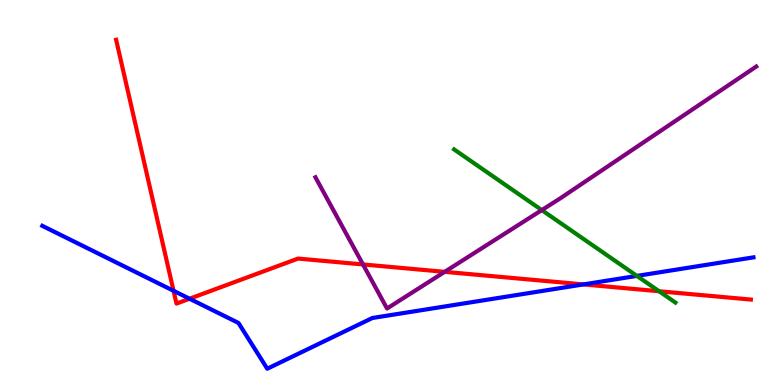[{'lines': ['blue', 'red'], 'intersections': [{'x': 2.24, 'y': 2.45}, {'x': 2.45, 'y': 2.24}, {'x': 7.53, 'y': 2.61}]}, {'lines': ['green', 'red'], 'intersections': [{'x': 8.5, 'y': 2.43}]}, {'lines': ['purple', 'red'], 'intersections': [{'x': 4.68, 'y': 3.13}, {'x': 5.74, 'y': 2.94}]}, {'lines': ['blue', 'green'], 'intersections': [{'x': 8.22, 'y': 2.83}]}, {'lines': ['blue', 'purple'], 'intersections': []}, {'lines': ['green', 'purple'], 'intersections': [{'x': 6.99, 'y': 4.54}]}]